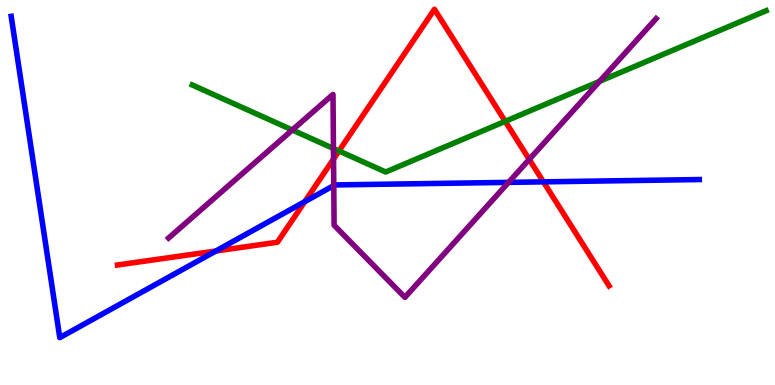[{'lines': ['blue', 'red'], 'intersections': [{'x': 2.79, 'y': 3.48}, {'x': 3.93, 'y': 4.76}, {'x': 7.01, 'y': 5.28}]}, {'lines': ['green', 'red'], 'intersections': [{'x': 4.37, 'y': 6.08}, {'x': 6.52, 'y': 6.85}]}, {'lines': ['purple', 'red'], 'intersections': [{'x': 4.3, 'y': 5.87}, {'x': 6.83, 'y': 5.86}]}, {'lines': ['blue', 'green'], 'intersections': []}, {'lines': ['blue', 'purple'], 'intersections': [{'x': 4.31, 'y': 5.18}, {'x': 6.56, 'y': 5.26}]}, {'lines': ['green', 'purple'], 'intersections': [{'x': 3.77, 'y': 6.62}, {'x': 4.3, 'y': 6.14}, {'x': 7.74, 'y': 7.89}]}]